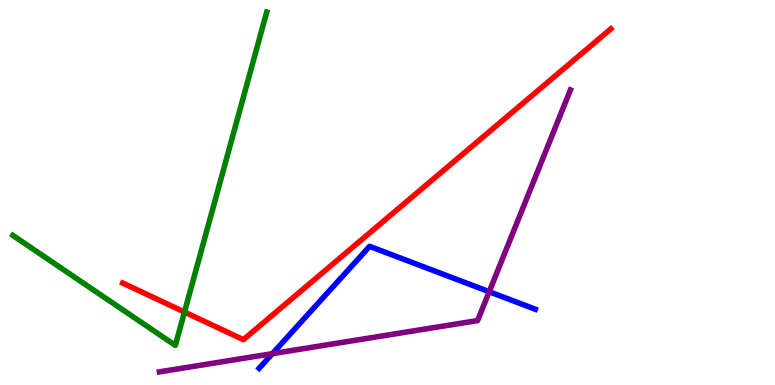[{'lines': ['blue', 'red'], 'intersections': []}, {'lines': ['green', 'red'], 'intersections': [{'x': 2.38, 'y': 1.9}]}, {'lines': ['purple', 'red'], 'intersections': []}, {'lines': ['blue', 'green'], 'intersections': []}, {'lines': ['blue', 'purple'], 'intersections': [{'x': 3.51, 'y': 0.814}, {'x': 6.31, 'y': 2.42}]}, {'lines': ['green', 'purple'], 'intersections': []}]